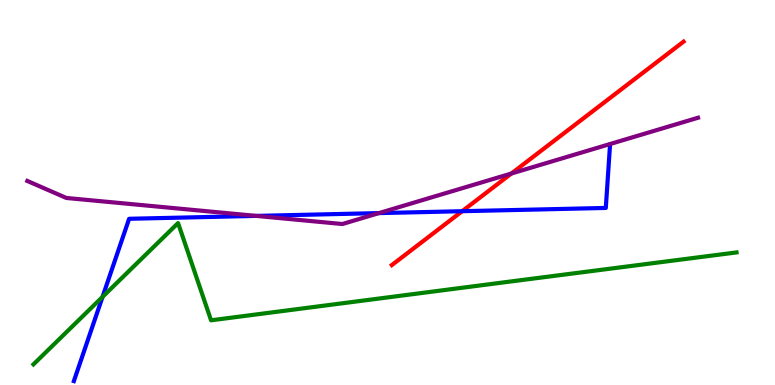[{'lines': ['blue', 'red'], 'intersections': [{'x': 5.96, 'y': 4.51}]}, {'lines': ['green', 'red'], 'intersections': []}, {'lines': ['purple', 'red'], 'intersections': [{'x': 6.6, 'y': 5.49}]}, {'lines': ['blue', 'green'], 'intersections': [{'x': 1.32, 'y': 2.29}]}, {'lines': ['blue', 'purple'], 'intersections': [{'x': 3.31, 'y': 4.39}, {'x': 4.89, 'y': 4.46}]}, {'lines': ['green', 'purple'], 'intersections': []}]